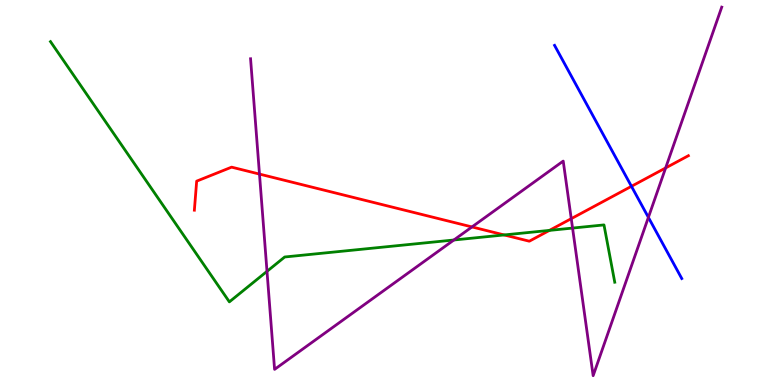[{'lines': ['blue', 'red'], 'intersections': [{'x': 8.15, 'y': 5.16}]}, {'lines': ['green', 'red'], 'intersections': [{'x': 6.51, 'y': 3.9}, {'x': 7.09, 'y': 4.02}]}, {'lines': ['purple', 'red'], 'intersections': [{'x': 3.35, 'y': 5.48}, {'x': 6.09, 'y': 4.11}, {'x': 7.37, 'y': 4.32}, {'x': 8.59, 'y': 5.64}]}, {'lines': ['blue', 'green'], 'intersections': []}, {'lines': ['blue', 'purple'], 'intersections': [{'x': 8.37, 'y': 4.35}]}, {'lines': ['green', 'purple'], 'intersections': [{'x': 3.45, 'y': 2.95}, {'x': 5.86, 'y': 3.77}, {'x': 7.39, 'y': 4.08}]}]